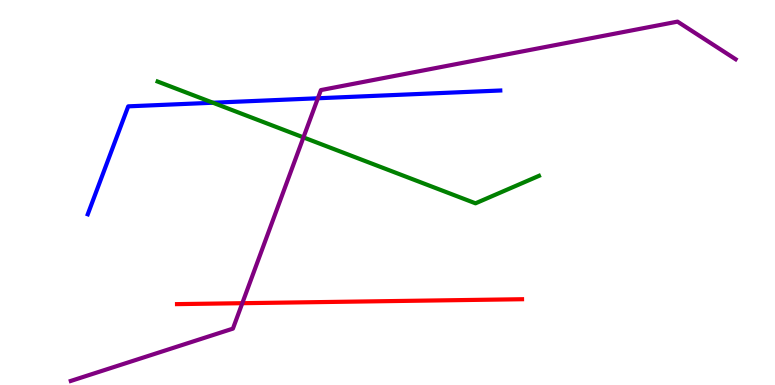[{'lines': ['blue', 'red'], 'intersections': []}, {'lines': ['green', 'red'], 'intersections': []}, {'lines': ['purple', 'red'], 'intersections': [{'x': 3.13, 'y': 2.12}]}, {'lines': ['blue', 'green'], 'intersections': [{'x': 2.75, 'y': 7.33}]}, {'lines': ['blue', 'purple'], 'intersections': [{'x': 4.1, 'y': 7.45}]}, {'lines': ['green', 'purple'], 'intersections': [{'x': 3.92, 'y': 6.43}]}]